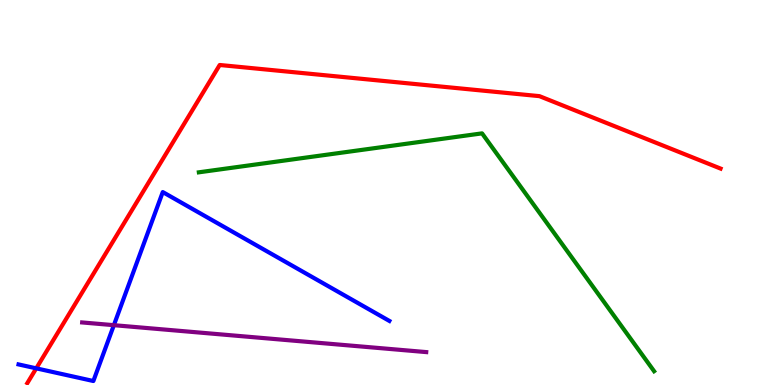[{'lines': ['blue', 'red'], 'intersections': [{'x': 0.468, 'y': 0.433}]}, {'lines': ['green', 'red'], 'intersections': []}, {'lines': ['purple', 'red'], 'intersections': []}, {'lines': ['blue', 'green'], 'intersections': []}, {'lines': ['blue', 'purple'], 'intersections': [{'x': 1.47, 'y': 1.55}]}, {'lines': ['green', 'purple'], 'intersections': []}]